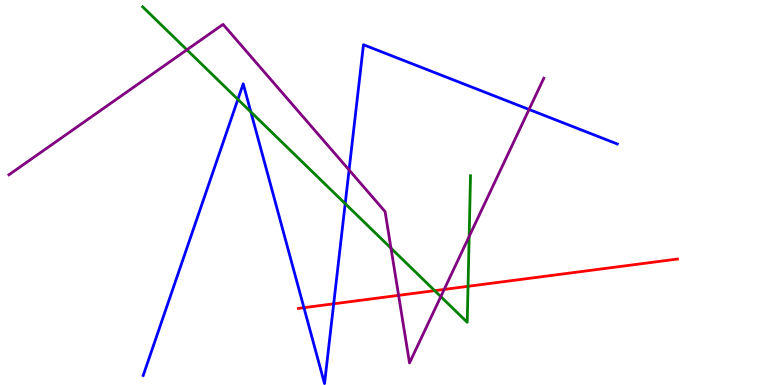[{'lines': ['blue', 'red'], 'intersections': [{'x': 3.92, 'y': 2.01}, {'x': 4.31, 'y': 2.11}]}, {'lines': ['green', 'red'], 'intersections': [{'x': 5.61, 'y': 2.45}, {'x': 6.04, 'y': 2.56}]}, {'lines': ['purple', 'red'], 'intersections': [{'x': 5.14, 'y': 2.33}, {'x': 5.73, 'y': 2.48}]}, {'lines': ['blue', 'green'], 'intersections': [{'x': 3.07, 'y': 7.42}, {'x': 3.24, 'y': 7.09}, {'x': 4.45, 'y': 4.71}]}, {'lines': ['blue', 'purple'], 'intersections': [{'x': 4.5, 'y': 5.58}, {'x': 6.83, 'y': 7.16}]}, {'lines': ['green', 'purple'], 'intersections': [{'x': 2.41, 'y': 8.71}, {'x': 5.05, 'y': 3.55}, {'x': 5.69, 'y': 2.3}, {'x': 6.05, 'y': 3.86}]}]